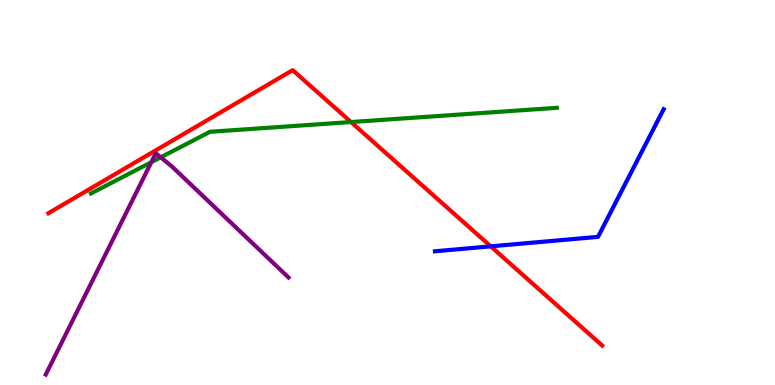[{'lines': ['blue', 'red'], 'intersections': [{'x': 6.33, 'y': 3.6}]}, {'lines': ['green', 'red'], 'intersections': [{'x': 4.53, 'y': 6.83}]}, {'lines': ['purple', 'red'], 'intersections': []}, {'lines': ['blue', 'green'], 'intersections': []}, {'lines': ['blue', 'purple'], 'intersections': []}, {'lines': ['green', 'purple'], 'intersections': [{'x': 1.95, 'y': 5.79}, {'x': 2.07, 'y': 5.91}]}]